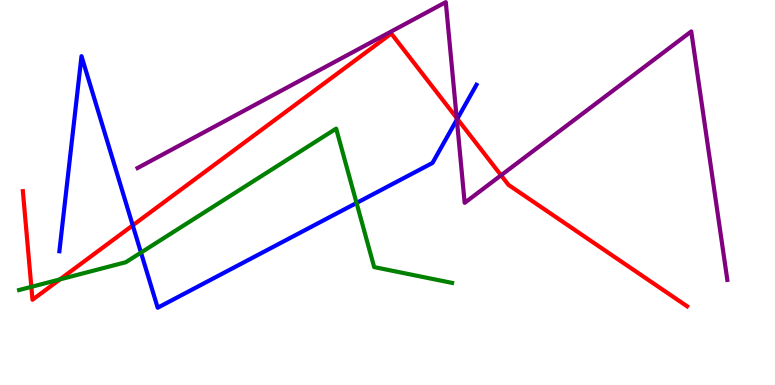[{'lines': ['blue', 'red'], 'intersections': [{'x': 1.71, 'y': 4.15}, {'x': 5.9, 'y': 6.91}]}, {'lines': ['green', 'red'], 'intersections': [{'x': 0.404, 'y': 2.55}, {'x': 0.773, 'y': 2.74}]}, {'lines': ['purple', 'red'], 'intersections': [{'x': 5.89, 'y': 6.94}, {'x': 6.47, 'y': 5.45}]}, {'lines': ['blue', 'green'], 'intersections': [{'x': 1.82, 'y': 3.44}, {'x': 4.6, 'y': 4.73}]}, {'lines': ['blue', 'purple'], 'intersections': [{'x': 5.89, 'y': 6.89}]}, {'lines': ['green', 'purple'], 'intersections': []}]